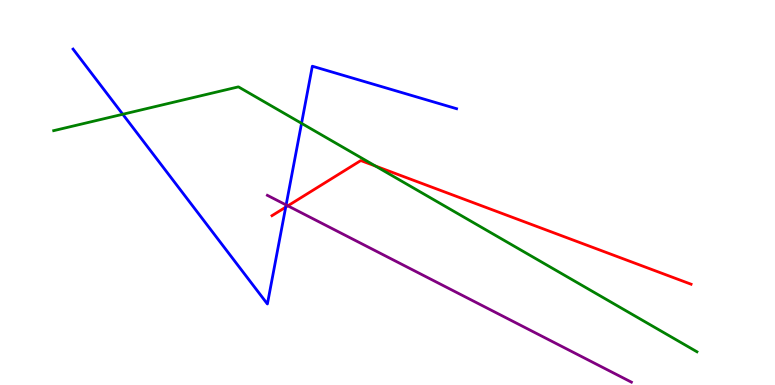[{'lines': ['blue', 'red'], 'intersections': [{'x': 3.69, 'y': 4.62}]}, {'lines': ['green', 'red'], 'intersections': [{'x': 4.85, 'y': 5.69}]}, {'lines': ['purple', 'red'], 'intersections': [{'x': 3.71, 'y': 4.65}]}, {'lines': ['blue', 'green'], 'intersections': [{'x': 1.58, 'y': 7.03}, {'x': 3.89, 'y': 6.8}]}, {'lines': ['blue', 'purple'], 'intersections': [{'x': 3.69, 'y': 4.68}]}, {'lines': ['green', 'purple'], 'intersections': []}]